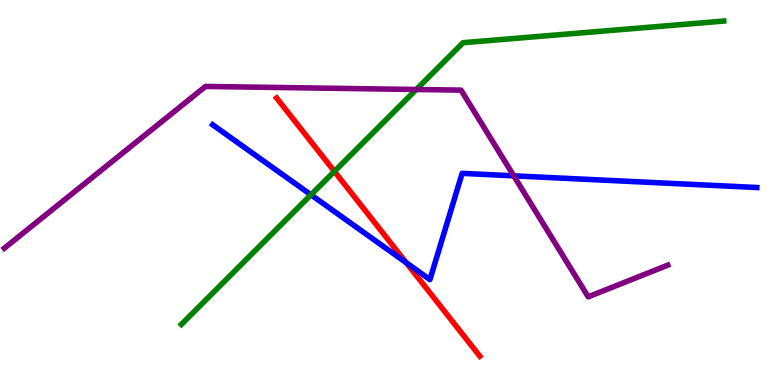[{'lines': ['blue', 'red'], 'intersections': [{'x': 5.24, 'y': 3.18}]}, {'lines': ['green', 'red'], 'intersections': [{'x': 4.31, 'y': 5.55}]}, {'lines': ['purple', 'red'], 'intersections': []}, {'lines': ['blue', 'green'], 'intersections': [{'x': 4.01, 'y': 4.94}]}, {'lines': ['blue', 'purple'], 'intersections': [{'x': 6.63, 'y': 5.43}]}, {'lines': ['green', 'purple'], 'intersections': [{'x': 5.37, 'y': 7.68}]}]